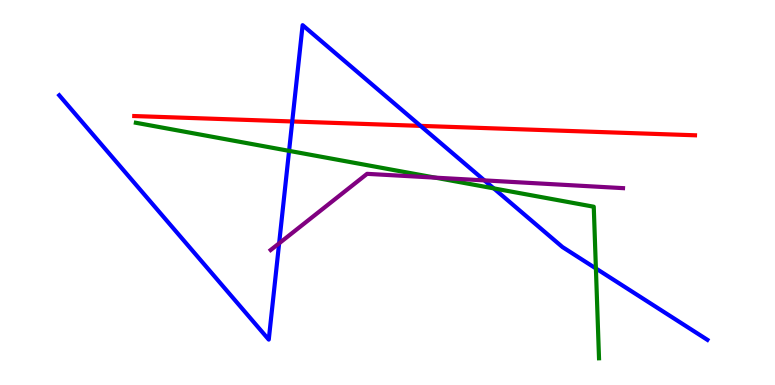[{'lines': ['blue', 'red'], 'intersections': [{'x': 3.77, 'y': 6.84}, {'x': 5.43, 'y': 6.73}]}, {'lines': ['green', 'red'], 'intersections': []}, {'lines': ['purple', 'red'], 'intersections': []}, {'lines': ['blue', 'green'], 'intersections': [{'x': 3.73, 'y': 6.08}, {'x': 6.37, 'y': 5.11}, {'x': 7.69, 'y': 3.03}]}, {'lines': ['blue', 'purple'], 'intersections': [{'x': 3.6, 'y': 3.68}, {'x': 6.25, 'y': 5.31}]}, {'lines': ['green', 'purple'], 'intersections': [{'x': 5.62, 'y': 5.39}]}]